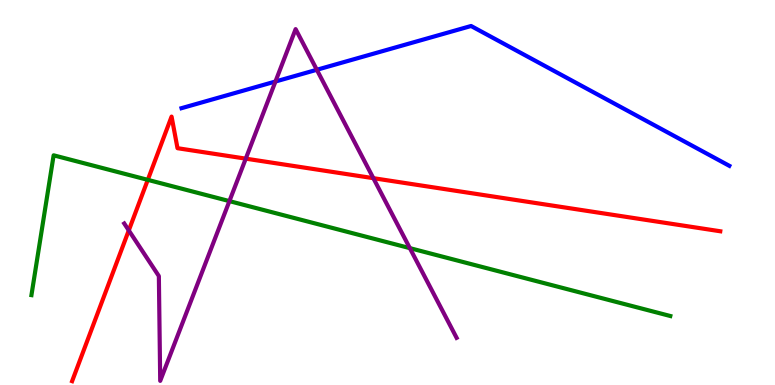[{'lines': ['blue', 'red'], 'intersections': []}, {'lines': ['green', 'red'], 'intersections': [{'x': 1.91, 'y': 5.33}]}, {'lines': ['purple', 'red'], 'intersections': [{'x': 1.66, 'y': 4.02}, {'x': 3.17, 'y': 5.88}, {'x': 4.82, 'y': 5.37}]}, {'lines': ['blue', 'green'], 'intersections': []}, {'lines': ['blue', 'purple'], 'intersections': [{'x': 3.55, 'y': 7.88}, {'x': 4.09, 'y': 8.19}]}, {'lines': ['green', 'purple'], 'intersections': [{'x': 2.96, 'y': 4.78}, {'x': 5.29, 'y': 3.55}]}]